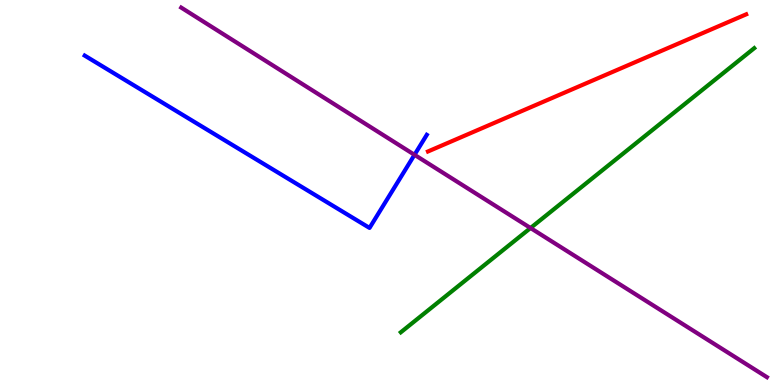[{'lines': ['blue', 'red'], 'intersections': []}, {'lines': ['green', 'red'], 'intersections': []}, {'lines': ['purple', 'red'], 'intersections': []}, {'lines': ['blue', 'green'], 'intersections': []}, {'lines': ['blue', 'purple'], 'intersections': [{'x': 5.35, 'y': 5.98}]}, {'lines': ['green', 'purple'], 'intersections': [{'x': 6.85, 'y': 4.08}]}]